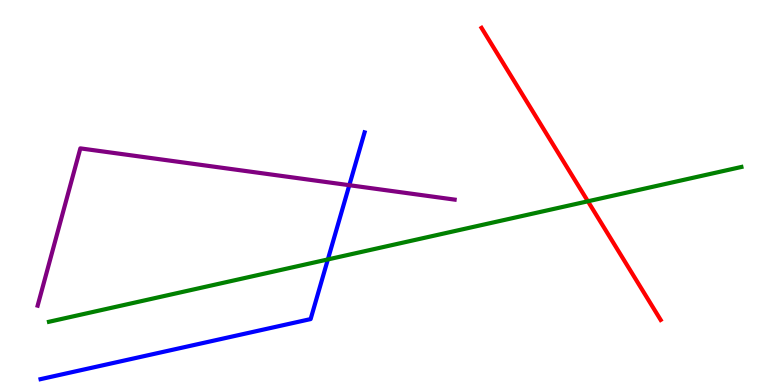[{'lines': ['blue', 'red'], 'intersections': []}, {'lines': ['green', 'red'], 'intersections': [{'x': 7.59, 'y': 4.77}]}, {'lines': ['purple', 'red'], 'intersections': []}, {'lines': ['blue', 'green'], 'intersections': [{'x': 4.23, 'y': 3.26}]}, {'lines': ['blue', 'purple'], 'intersections': [{'x': 4.51, 'y': 5.19}]}, {'lines': ['green', 'purple'], 'intersections': []}]